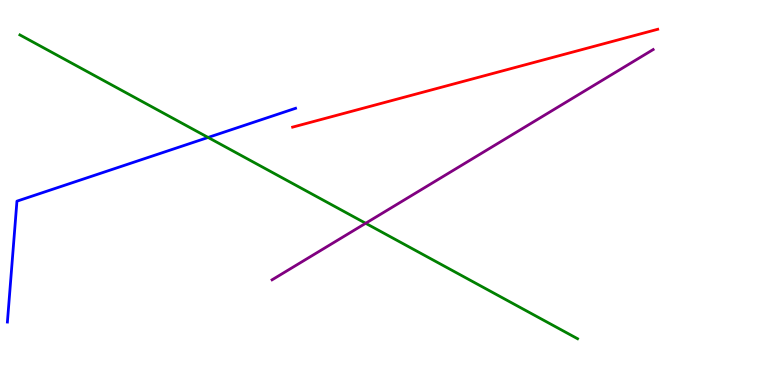[{'lines': ['blue', 'red'], 'intersections': []}, {'lines': ['green', 'red'], 'intersections': []}, {'lines': ['purple', 'red'], 'intersections': []}, {'lines': ['blue', 'green'], 'intersections': [{'x': 2.69, 'y': 6.43}]}, {'lines': ['blue', 'purple'], 'intersections': []}, {'lines': ['green', 'purple'], 'intersections': [{'x': 4.72, 'y': 4.2}]}]